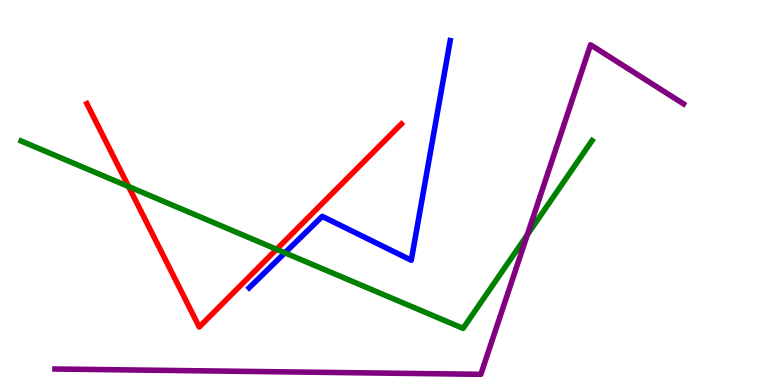[{'lines': ['blue', 'red'], 'intersections': []}, {'lines': ['green', 'red'], 'intersections': [{'x': 1.66, 'y': 5.15}, {'x': 3.57, 'y': 3.52}]}, {'lines': ['purple', 'red'], 'intersections': []}, {'lines': ['blue', 'green'], 'intersections': [{'x': 3.68, 'y': 3.43}]}, {'lines': ['blue', 'purple'], 'intersections': []}, {'lines': ['green', 'purple'], 'intersections': [{'x': 6.8, 'y': 3.9}]}]